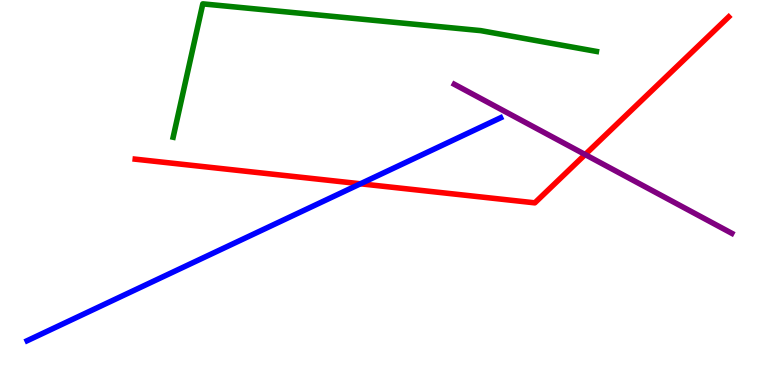[{'lines': ['blue', 'red'], 'intersections': [{'x': 4.65, 'y': 5.23}]}, {'lines': ['green', 'red'], 'intersections': []}, {'lines': ['purple', 'red'], 'intersections': [{'x': 7.55, 'y': 5.99}]}, {'lines': ['blue', 'green'], 'intersections': []}, {'lines': ['blue', 'purple'], 'intersections': []}, {'lines': ['green', 'purple'], 'intersections': []}]